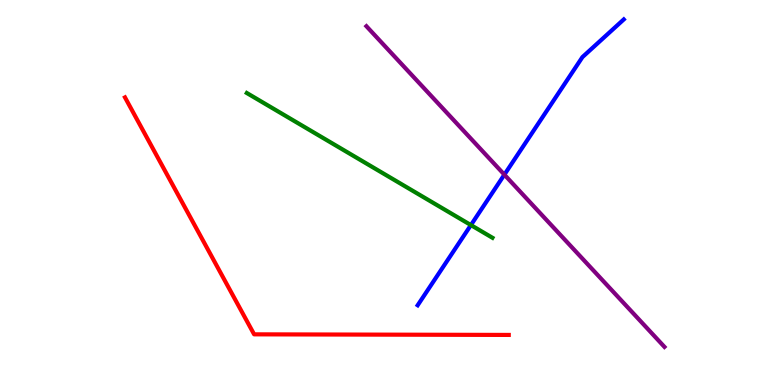[{'lines': ['blue', 'red'], 'intersections': []}, {'lines': ['green', 'red'], 'intersections': []}, {'lines': ['purple', 'red'], 'intersections': []}, {'lines': ['blue', 'green'], 'intersections': [{'x': 6.08, 'y': 4.15}]}, {'lines': ['blue', 'purple'], 'intersections': [{'x': 6.51, 'y': 5.46}]}, {'lines': ['green', 'purple'], 'intersections': []}]